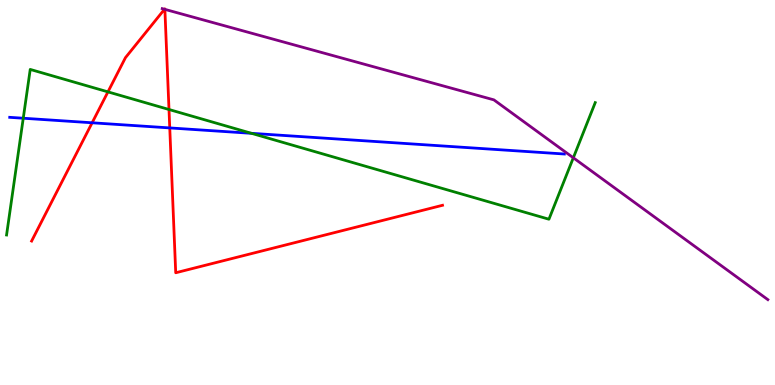[{'lines': ['blue', 'red'], 'intersections': [{'x': 1.19, 'y': 6.81}, {'x': 2.19, 'y': 6.68}]}, {'lines': ['green', 'red'], 'intersections': [{'x': 1.39, 'y': 7.61}, {'x': 2.18, 'y': 7.16}]}, {'lines': ['purple', 'red'], 'intersections': [{'x': 2.12, 'y': 9.76}, {'x': 2.13, 'y': 9.76}]}, {'lines': ['blue', 'green'], 'intersections': [{'x': 0.3, 'y': 6.93}, {'x': 3.24, 'y': 6.54}]}, {'lines': ['blue', 'purple'], 'intersections': []}, {'lines': ['green', 'purple'], 'intersections': [{'x': 7.4, 'y': 5.9}]}]